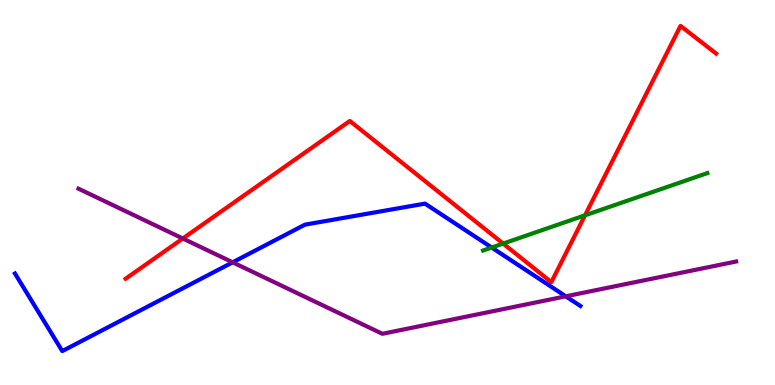[{'lines': ['blue', 'red'], 'intersections': []}, {'lines': ['green', 'red'], 'intersections': [{'x': 6.49, 'y': 3.67}, {'x': 7.55, 'y': 4.41}]}, {'lines': ['purple', 'red'], 'intersections': [{'x': 2.36, 'y': 3.81}]}, {'lines': ['blue', 'green'], 'intersections': [{'x': 6.34, 'y': 3.57}]}, {'lines': ['blue', 'purple'], 'intersections': [{'x': 3.0, 'y': 3.19}, {'x': 7.3, 'y': 2.3}]}, {'lines': ['green', 'purple'], 'intersections': []}]